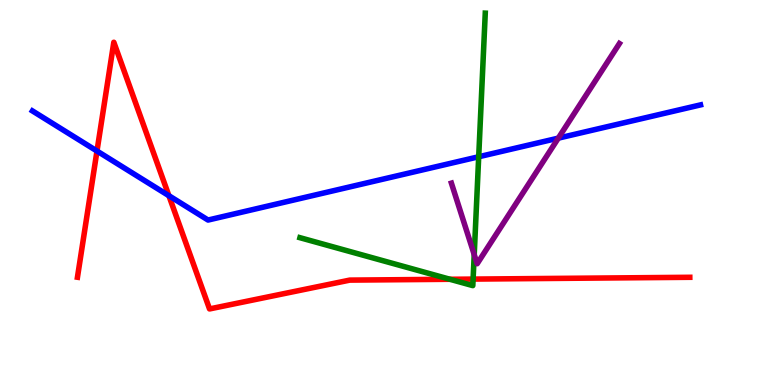[{'lines': ['blue', 'red'], 'intersections': [{'x': 1.25, 'y': 6.08}, {'x': 2.18, 'y': 4.92}]}, {'lines': ['green', 'red'], 'intersections': [{'x': 5.81, 'y': 2.75}, {'x': 6.1, 'y': 2.75}]}, {'lines': ['purple', 'red'], 'intersections': []}, {'lines': ['blue', 'green'], 'intersections': [{'x': 6.18, 'y': 5.93}]}, {'lines': ['blue', 'purple'], 'intersections': [{'x': 7.2, 'y': 6.41}]}, {'lines': ['green', 'purple'], 'intersections': [{'x': 6.12, 'y': 3.39}]}]